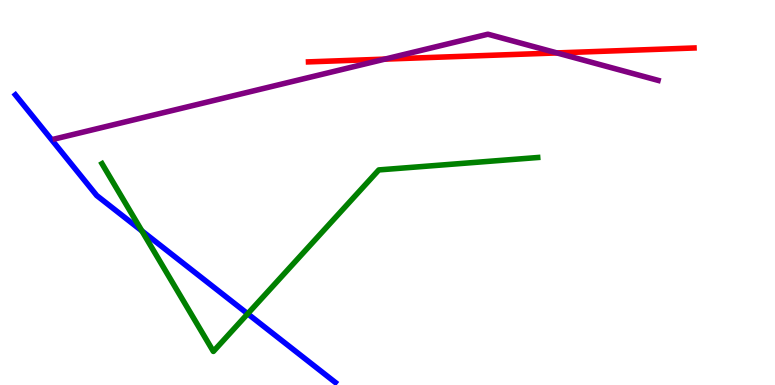[{'lines': ['blue', 'red'], 'intersections': []}, {'lines': ['green', 'red'], 'intersections': []}, {'lines': ['purple', 'red'], 'intersections': [{'x': 4.97, 'y': 8.46}, {'x': 7.19, 'y': 8.63}]}, {'lines': ['blue', 'green'], 'intersections': [{'x': 1.83, 'y': 4.0}, {'x': 3.2, 'y': 1.85}]}, {'lines': ['blue', 'purple'], 'intersections': []}, {'lines': ['green', 'purple'], 'intersections': []}]